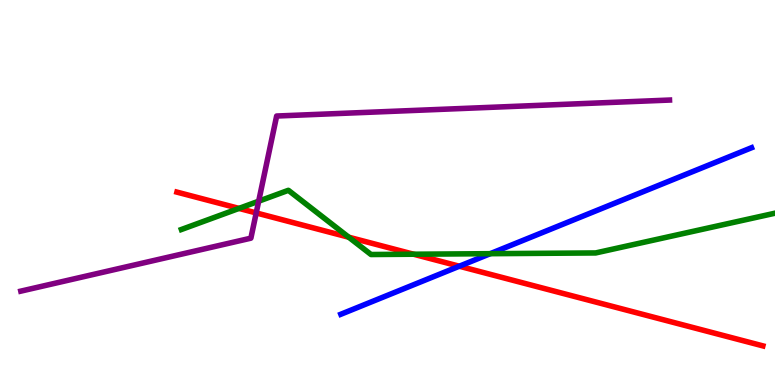[{'lines': ['blue', 'red'], 'intersections': [{'x': 5.93, 'y': 3.09}]}, {'lines': ['green', 'red'], 'intersections': [{'x': 3.08, 'y': 4.59}, {'x': 4.5, 'y': 3.84}, {'x': 5.34, 'y': 3.4}]}, {'lines': ['purple', 'red'], 'intersections': [{'x': 3.31, 'y': 4.47}]}, {'lines': ['blue', 'green'], 'intersections': [{'x': 6.33, 'y': 3.41}]}, {'lines': ['blue', 'purple'], 'intersections': []}, {'lines': ['green', 'purple'], 'intersections': [{'x': 3.34, 'y': 4.77}]}]